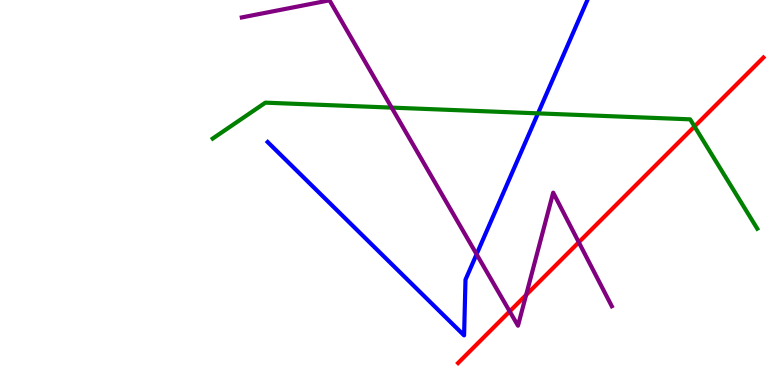[{'lines': ['blue', 'red'], 'intersections': []}, {'lines': ['green', 'red'], 'intersections': [{'x': 8.96, 'y': 6.72}]}, {'lines': ['purple', 'red'], 'intersections': [{'x': 6.58, 'y': 1.91}, {'x': 6.79, 'y': 2.34}, {'x': 7.47, 'y': 3.71}]}, {'lines': ['blue', 'green'], 'intersections': [{'x': 6.94, 'y': 7.06}]}, {'lines': ['blue', 'purple'], 'intersections': [{'x': 6.15, 'y': 3.4}]}, {'lines': ['green', 'purple'], 'intersections': [{'x': 5.05, 'y': 7.2}]}]